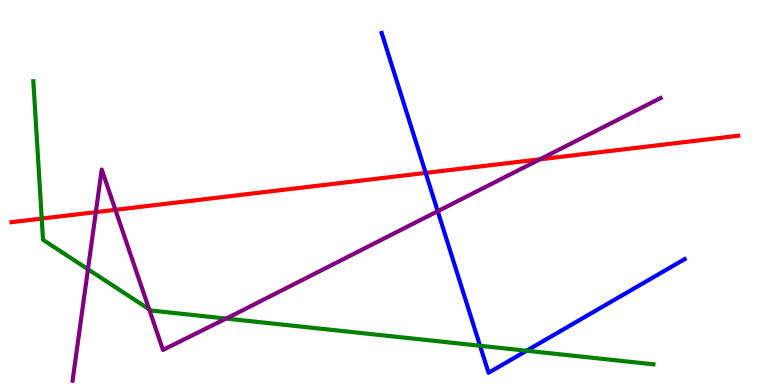[{'lines': ['blue', 'red'], 'intersections': [{'x': 5.49, 'y': 5.51}]}, {'lines': ['green', 'red'], 'intersections': [{'x': 0.539, 'y': 4.32}]}, {'lines': ['purple', 'red'], 'intersections': [{'x': 1.24, 'y': 4.49}, {'x': 1.49, 'y': 4.55}, {'x': 6.97, 'y': 5.86}]}, {'lines': ['blue', 'green'], 'intersections': [{'x': 6.19, 'y': 1.02}, {'x': 6.79, 'y': 0.89}]}, {'lines': ['blue', 'purple'], 'intersections': [{'x': 5.65, 'y': 4.51}]}, {'lines': ['green', 'purple'], 'intersections': [{'x': 1.13, 'y': 3.01}, {'x': 1.92, 'y': 1.97}, {'x': 2.92, 'y': 1.73}]}]